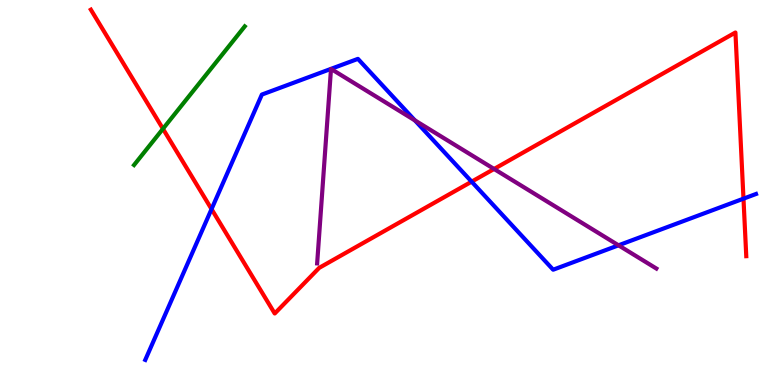[{'lines': ['blue', 'red'], 'intersections': [{'x': 2.73, 'y': 4.57}, {'x': 6.09, 'y': 5.28}, {'x': 9.59, 'y': 4.84}]}, {'lines': ['green', 'red'], 'intersections': [{'x': 2.1, 'y': 6.65}]}, {'lines': ['purple', 'red'], 'intersections': [{'x': 6.38, 'y': 5.61}]}, {'lines': ['blue', 'green'], 'intersections': []}, {'lines': ['blue', 'purple'], 'intersections': [{'x': 5.35, 'y': 6.87}, {'x': 7.98, 'y': 3.63}]}, {'lines': ['green', 'purple'], 'intersections': []}]